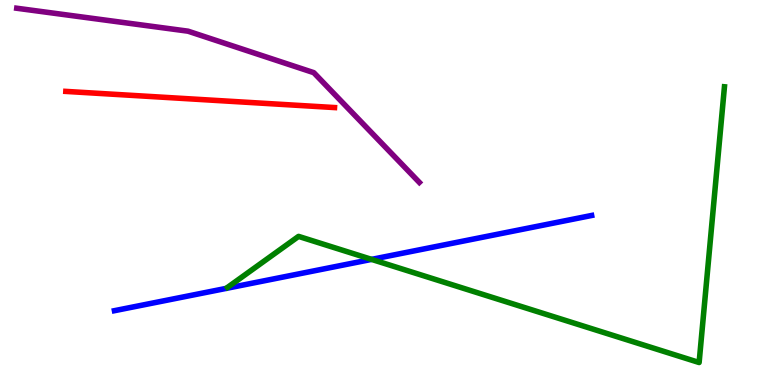[{'lines': ['blue', 'red'], 'intersections': []}, {'lines': ['green', 'red'], 'intersections': []}, {'lines': ['purple', 'red'], 'intersections': []}, {'lines': ['blue', 'green'], 'intersections': [{'x': 4.79, 'y': 3.26}]}, {'lines': ['blue', 'purple'], 'intersections': []}, {'lines': ['green', 'purple'], 'intersections': []}]